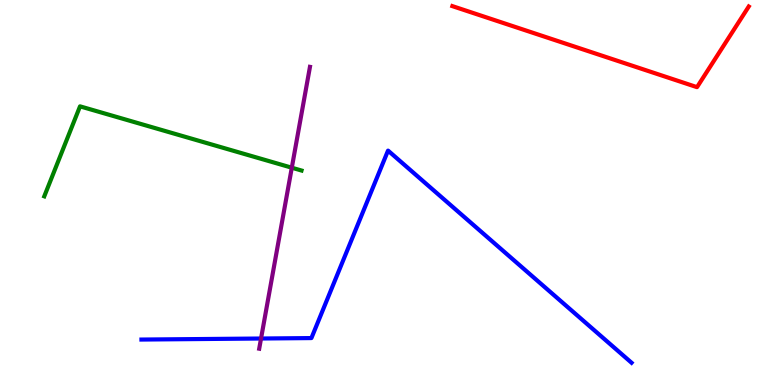[{'lines': ['blue', 'red'], 'intersections': []}, {'lines': ['green', 'red'], 'intersections': []}, {'lines': ['purple', 'red'], 'intersections': []}, {'lines': ['blue', 'green'], 'intersections': []}, {'lines': ['blue', 'purple'], 'intersections': [{'x': 3.37, 'y': 1.21}]}, {'lines': ['green', 'purple'], 'intersections': [{'x': 3.77, 'y': 5.64}]}]